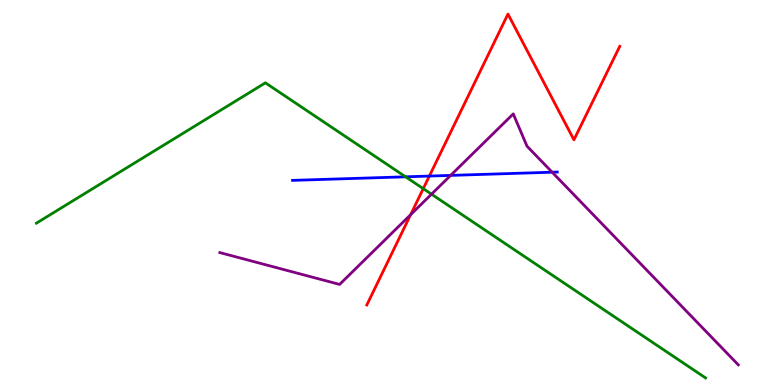[{'lines': ['blue', 'red'], 'intersections': [{'x': 5.54, 'y': 5.43}]}, {'lines': ['green', 'red'], 'intersections': [{'x': 5.46, 'y': 5.1}]}, {'lines': ['purple', 'red'], 'intersections': [{'x': 5.3, 'y': 4.42}]}, {'lines': ['blue', 'green'], 'intersections': [{'x': 5.23, 'y': 5.41}]}, {'lines': ['blue', 'purple'], 'intersections': [{'x': 5.81, 'y': 5.44}, {'x': 7.12, 'y': 5.53}]}, {'lines': ['green', 'purple'], 'intersections': [{'x': 5.57, 'y': 4.96}]}]